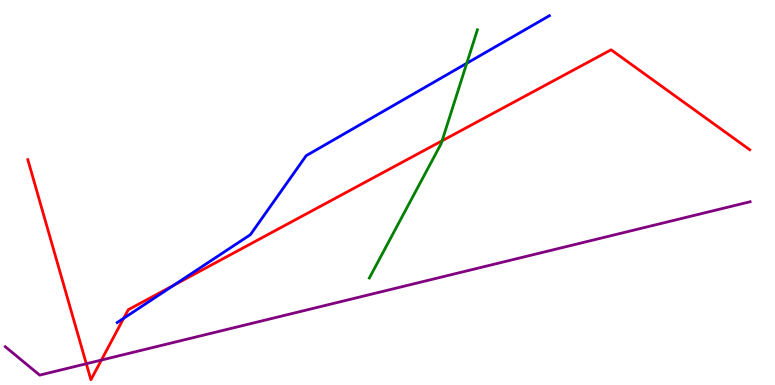[{'lines': ['blue', 'red'], 'intersections': [{'x': 1.6, 'y': 1.73}, {'x': 2.24, 'y': 2.59}]}, {'lines': ['green', 'red'], 'intersections': [{'x': 5.7, 'y': 6.34}]}, {'lines': ['purple', 'red'], 'intersections': [{'x': 1.11, 'y': 0.552}, {'x': 1.31, 'y': 0.648}]}, {'lines': ['blue', 'green'], 'intersections': [{'x': 6.02, 'y': 8.36}]}, {'lines': ['blue', 'purple'], 'intersections': []}, {'lines': ['green', 'purple'], 'intersections': []}]